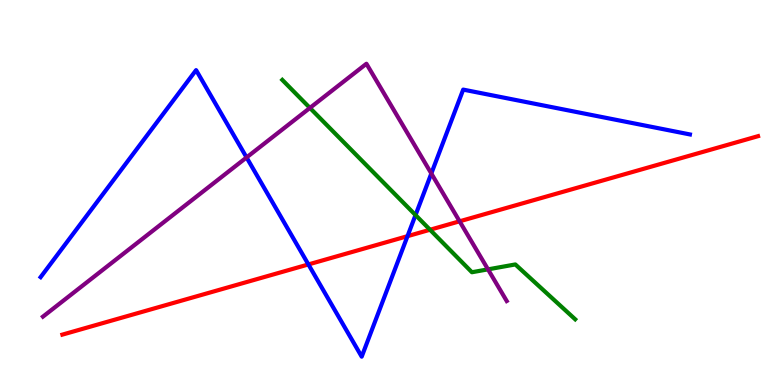[{'lines': ['blue', 'red'], 'intersections': [{'x': 3.98, 'y': 3.13}, {'x': 5.26, 'y': 3.87}]}, {'lines': ['green', 'red'], 'intersections': [{'x': 5.55, 'y': 4.03}]}, {'lines': ['purple', 'red'], 'intersections': [{'x': 5.93, 'y': 4.25}]}, {'lines': ['blue', 'green'], 'intersections': [{'x': 5.36, 'y': 4.41}]}, {'lines': ['blue', 'purple'], 'intersections': [{'x': 3.18, 'y': 5.91}, {'x': 5.57, 'y': 5.49}]}, {'lines': ['green', 'purple'], 'intersections': [{'x': 4.0, 'y': 7.2}, {'x': 6.3, 'y': 3.0}]}]